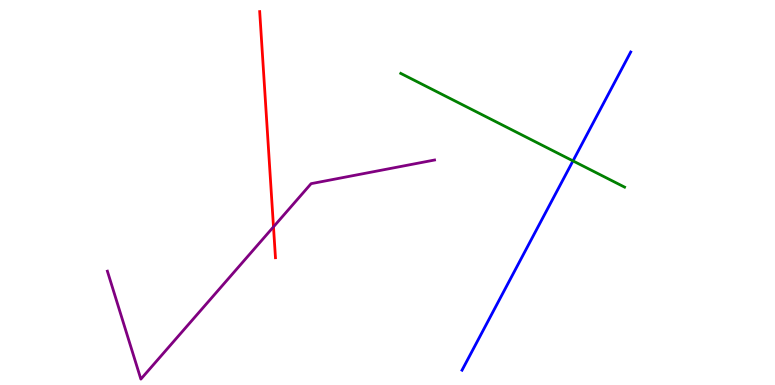[{'lines': ['blue', 'red'], 'intersections': []}, {'lines': ['green', 'red'], 'intersections': []}, {'lines': ['purple', 'red'], 'intersections': [{'x': 3.53, 'y': 4.11}]}, {'lines': ['blue', 'green'], 'intersections': [{'x': 7.39, 'y': 5.82}]}, {'lines': ['blue', 'purple'], 'intersections': []}, {'lines': ['green', 'purple'], 'intersections': []}]